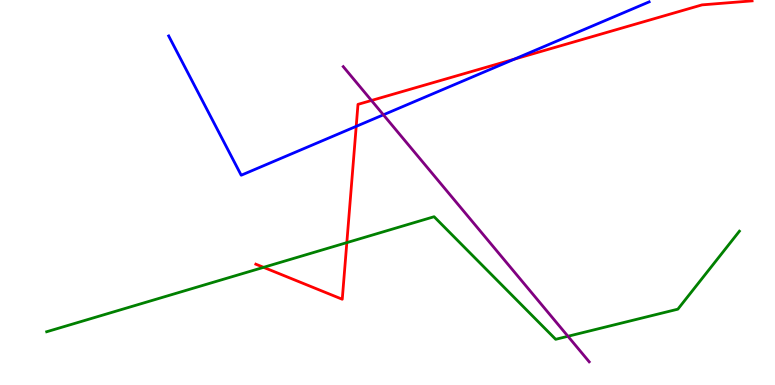[{'lines': ['blue', 'red'], 'intersections': [{'x': 4.6, 'y': 6.72}, {'x': 6.64, 'y': 8.46}]}, {'lines': ['green', 'red'], 'intersections': [{'x': 3.4, 'y': 3.06}, {'x': 4.48, 'y': 3.7}]}, {'lines': ['purple', 'red'], 'intersections': [{'x': 4.79, 'y': 7.39}]}, {'lines': ['blue', 'green'], 'intersections': []}, {'lines': ['blue', 'purple'], 'intersections': [{'x': 4.95, 'y': 7.02}]}, {'lines': ['green', 'purple'], 'intersections': [{'x': 7.33, 'y': 1.27}]}]